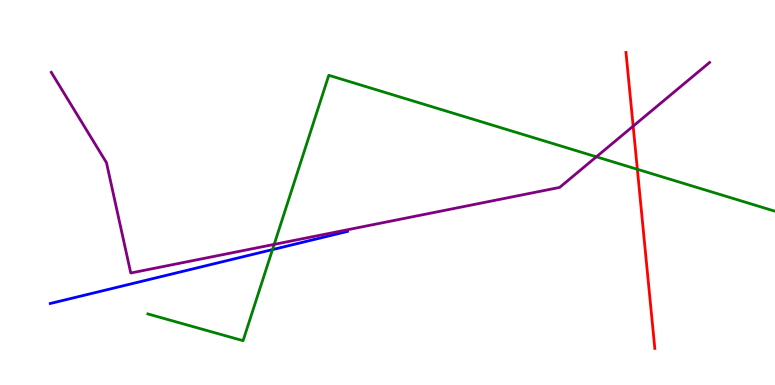[{'lines': ['blue', 'red'], 'intersections': []}, {'lines': ['green', 'red'], 'intersections': [{'x': 8.22, 'y': 5.6}]}, {'lines': ['purple', 'red'], 'intersections': [{'x': 8.17, 'y': 6.72}]}, {'lines': ['blue', 'green'], 'intersections': [{'x': 3.52, 'y': 3.52}]}, {'lines': ['blue', 'purple'], 'intersections': []}, {'lines': ['green', 'purple'], 'intersections': [{'x': 3.54, 'y': 3.65}, {'x': 7.7, 'y': 5.93}]}]